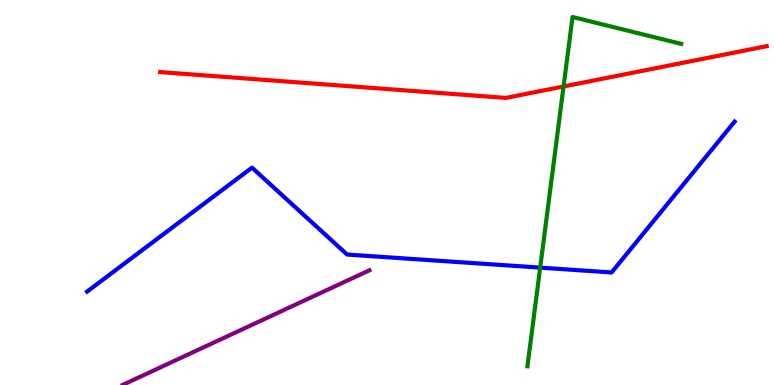[{'lines': ['blue', 'red'], 'intersections': []}, {'lines': ['green', 'red'], 'intersections': [{'x': 7.27, 'y': 7.75}]}, {'lines': ['purple', 'red'], 'intersections': []}, {'lines': ['blue', 'green'], 'intersections': [{'x': 6.97, 'y': 3.05}]}, {'lines': ['blue', 'purple'], 'intersections': []}, {'lines': ['green', 'purple'], 'intersections': []}]